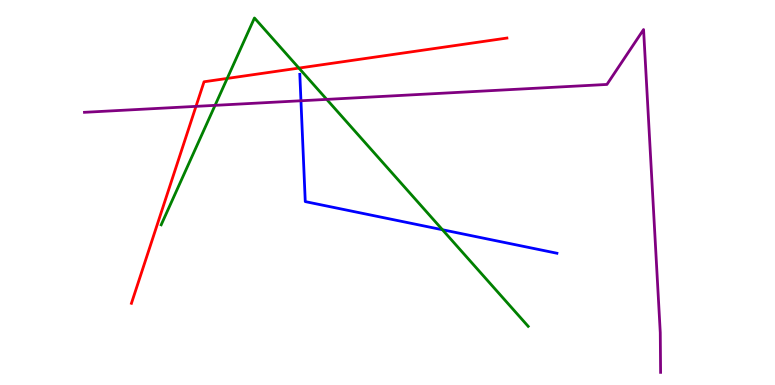[{'lines': ['blue', 'red'], 'intersections': []}, {'lines': ['green', 'red'], 'intersections': [{'x': 2.93, 'y': 7.96}, {'x': 3.86, 'y': 8.23}]}, {'lines': ['purple', 'red'], 'intersections': [{'x': 2.53, 'y': 7.24}]}, {'lines': ['blue', 'green'], 'intersections': [{'x': 5.71, 'y': 4.03}]}, {'lines': ['blue', 'purple'], 'intersections': [{'x': 3.88, 'y': 7.38}]}, {'lines': ['green', 'purple'], 'intersections': [{'x': 2.77, 'y': 7.26}, {'x': 4.22, 'y': 7.42}]}]